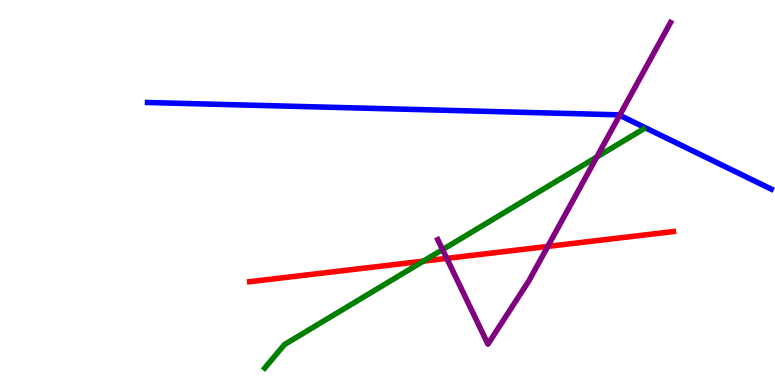[{'lines': ['blue', 'red'], 'intersections': []}, {'lines': ['green', 'red'], 'intersections': [{'x': 5.46, 'y': 3.22}]}, {'lines': ['purple', 'red'], 'intersections': [{'x': 5.76, 'y': 3.29}, {'x': 7.07, 'y': 3.6}]}, {'lines': ['blue', 'green'], 'intersections': []}, {'lines': ['blue', 'purple'], 'intersections': [{'x': 8.0, 'y': 7.01}]}, {'lines': ['green', 'purple'], 'intersections': [{'x': 5.71, 'y': 3.52}, {'x': 7.7, 'y': 5.92}]}]